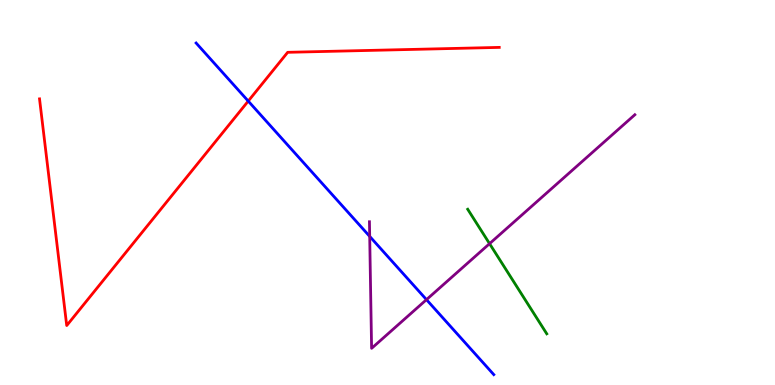[{'lines': ['blue', 'red'], 'intersections': [{'x': 3.2, 'y': 7.37}]}, {'lines': ['green', 'red'], 'intersections': []}, {'lines': ['purple', 'red'], 'intersections': []}, {'lines': ['blue', 'green'], 'intersections': []}, {'lines': ['blue', 'purple'], 'intersections': [{'x': 4.77, 'y': 3.86}, {'x': 5.5, 'y': 2.22}]}, {'lines': ['green', 'purple'], 'intersections': [{'x': 6.32, 'y': 3.67}]}]